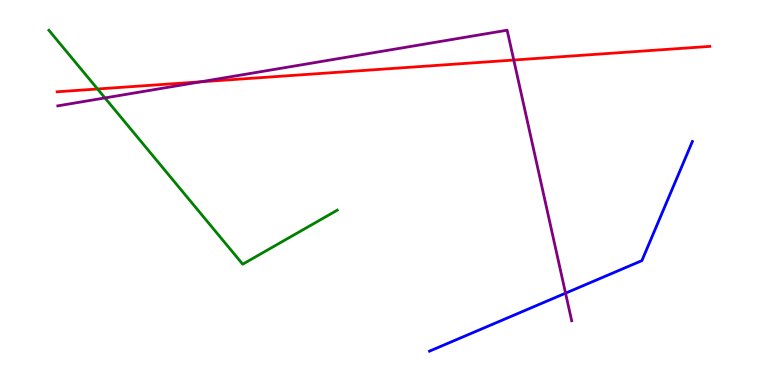[{'lines': ['blue', 'red'], 'intersections': []}, {'lines': ['green', 'red'], 'intersections': [{'x': 1.26, 'y': 7.69}]}, {'lines': ['purple', 'red'], 'intersections': [{'x': 2.59, 'y': 7.87}, {'x': 6.63, 'y': 8.44}]}, {'lines': ['blue', 'green'], 'intersections': []}, {'lines': ['blue', 'purple'], 'intersections': [{'x': 7.3, 'y': 2.39}]}, {'lines': ['green', 'purple'], 'intersections': [{'x': 1.35, 'y': 7.46}]}]